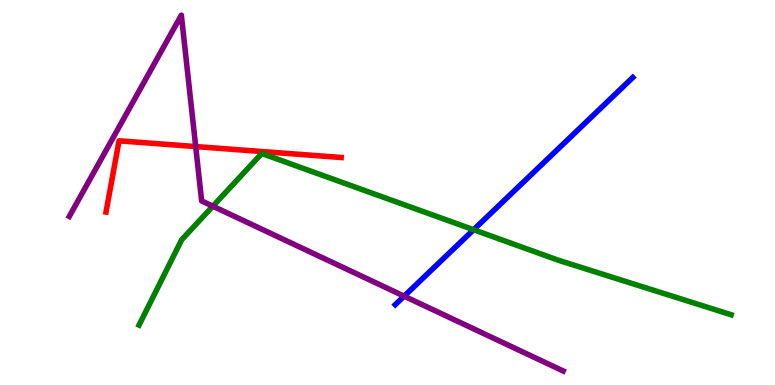[{'lines': ['blue', 'red'], 'intersections': []}, {'lines': ['green', 'red'], 'intersections': []}, {'lines': ['purple', 'red'], 'intersections': [{'x': 2.53, 'y': 6.19}]}, {'lines': ['blue', 'green'], 'intersections': [{'x': 6.11, 'y': 4.03}]}, {'lines': ['blue', 'purple'], 'intersections': [{'x': 5.21, 'y': 2.31}]}, {'lines': ['green', 'purple'], 'intersections': [{'x': 2.75, 'y': 4.64}]}]